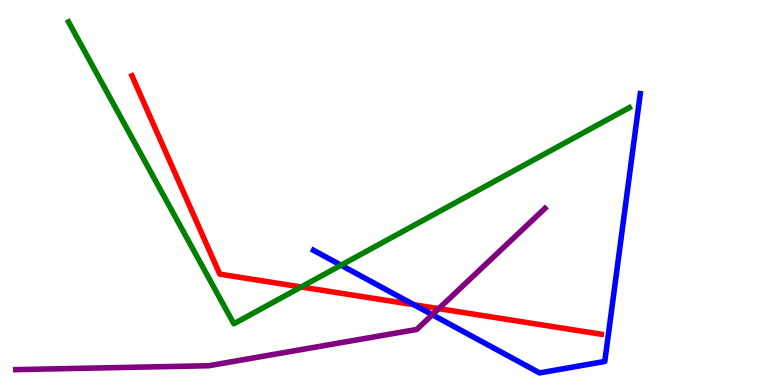[{'lines': ['blue', 'red'], 'intersections': [{'x': 5.34, 'y': 2.09}]}, {'lines': ['green', 'red'], 'intersections': [{'x': 3.89, 'y': 2.55}]}, {'lines': ['purple', 'red'], 'intersections': [{'x': 5.66, 'y': 1.98}]}, {'lines': ['blue', 'green'], 'intersections': [{'x': 4.4, 'y': 3.11}]}, {'lines': ['blue', 'purple'], 'intersections': [{'x': 5.58, 'y': 1.83}]}, {'lines': ['green', 'purple'], 'intersections': []}]